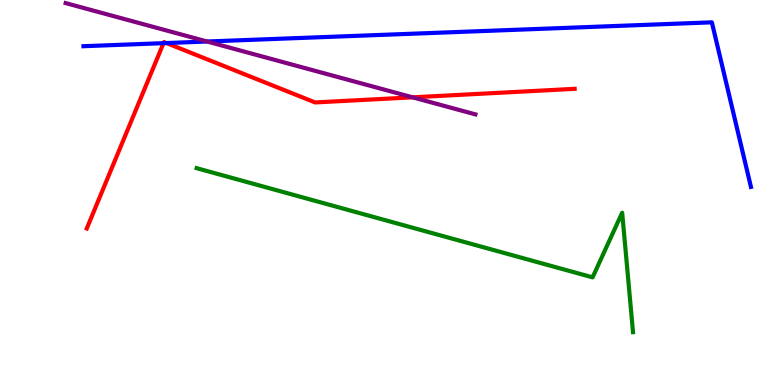[{'lines': ['blue', 'red'], 'intersections': [{'x': 2.11, 'y': 8.88}, {'x': 2.15, 'y': 8.88}]}, {'lines': ['green', 'red'], 'intersections': []}, {'lines': ['purple', 'red'], 'intersections': [{'x': 5.32, 'y': 7.47}]}, {'lines': ['blue', 'green'], 'intersections': []}, {'lines': ['blue', 'purple'], 'intersections': [{'x': 2.67, 'y': 8.92}]}, {'lines': ['green', 'purple'], 'intersections': []}]